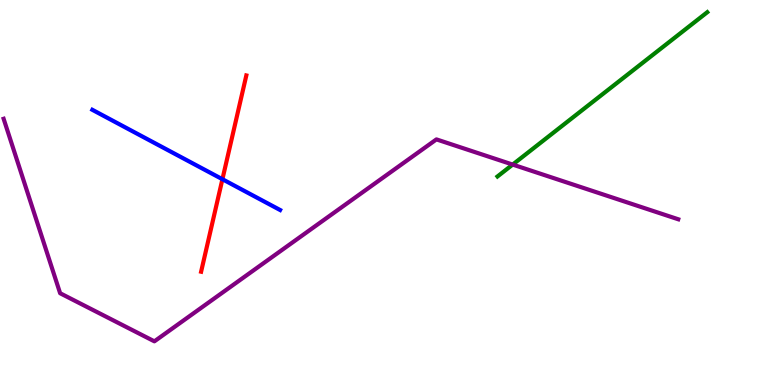[{'lines': ['blue', 'red'], 'intersections': [{'x': 2.87, 'y': 5.34}]}, {'lines': ['green', 'red'], 'intersections': []}, {'lines': ['purple', 'red'], 'intersections': []}, {'lines': ['blue', 'green'], 'intersections': []}, {'lines': ['blue', 'purple'], 'intersections': []}, {'lines': ['green', 'purple'], 'intersections': [{'x': 6.62, 'y': 5.73}]}]